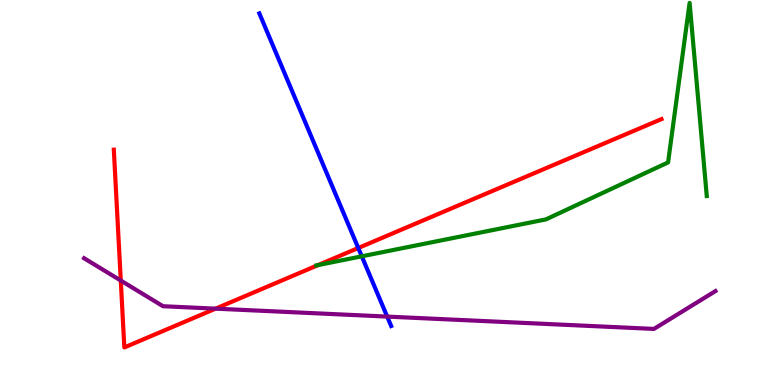[{'lines': ['blue', 'red'], 'intersections': [{'x': 4.62, 'y': 3.56}]}, {'lines': ['green', 'red'], 'intersections': [{'x': 4.1, 'y': 3.11}]}, {'lines': ['purple', 'red'], 'intersections': [{'x': 1.56, 'y': 2.71}, {'x': 2.78, 'y': 1.98}]}, {'lines': ['blue', 'green'], 'intersections': [{'x': 4.67, 'y': 3.34}]}, {'lines': ['blue', 'purple'], 'intersections': [{'x': 5.0, 'y': 1.78}]}, {'lines': ['green', 'purple'], 'intersections': []}]